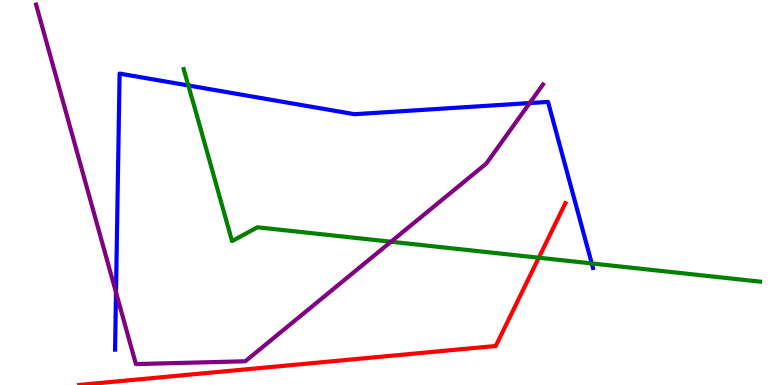[{'lines': ['blue', 'red'], 'intersections': []}, {'lines': ['green', 'red'], 'intersections': [{'x': 6.95, 'y': 3.31}]}, {'lines': ['purple', 'red'], 'intersections': []}, {'lines': ['blue', 'green'], 'intersections': [{'x': 2.43, 'y': 7.78}, {'x': 7.64, 'y': 3.16}]}, {'lines': ['blue', 'purple'], 'intersections': [{'x': 1.5, 'y': 2.4}, {'x': 6.83, 'y': 7.32}]}, {'lines': ['green', 'purple'], 'intersections': [{'x': 5.05, 'y': 3.72}]}]